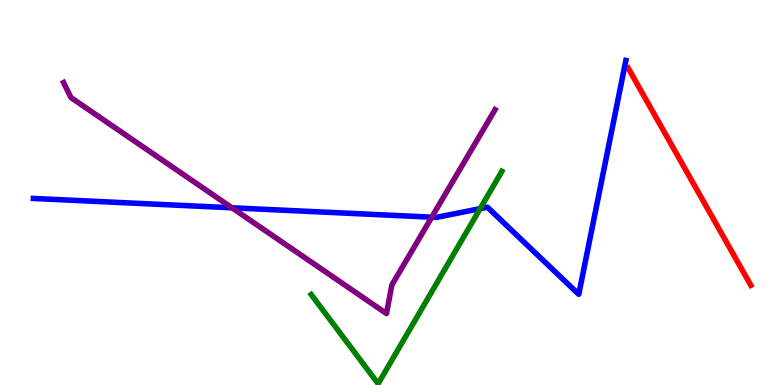[{'lines': ['blue', 'red'], 'intersections': []}, {'lines': ['green', 'red'], 'intersections': []}, {'lines': ['purple', 'red'], 'intersections': []}, {'lines': ['blue', 'green'], 'intersections': [{'x': 6.2, 'y': 4.58}]}, {'lines': ['blue', 'purple'], 'intersections': [{'x': 2.99, 'y': 4.6}, {'x': 5.57, 'y': 4.36}]}, {'lines': ['green', 'purple'], 'intersections': []}]